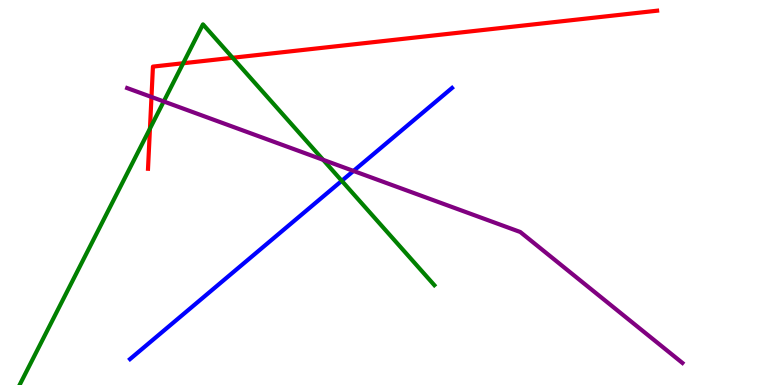[{'lines': ['blue', 'red'], 'intersections': []}, {'lines': ['green', 'red'], 'intersections': [{'x': 1.93, 'y': 6.66}, {'x': 2.36, 'y': 8.36}, {'x': 3.0, 'y': 8.5}]}, {'lines': ['purple', 'red'], 'intersections': [{'x': 1.95, 'y': 7.48}]}, {'lines': ['blue', 'green'], 'intersections': [{'x': 4.41, 'y': 5.3}]}, {'lines': ['blue', 'purple'], 'intersections': [{'x': 4.56, 'y': 5.56}]}, {'lines': ['green', 'purple'], 'intersections': [{'x': 2.11, 'y': 7.36}, {'x': 4.17, 'y': 5.85}]}]